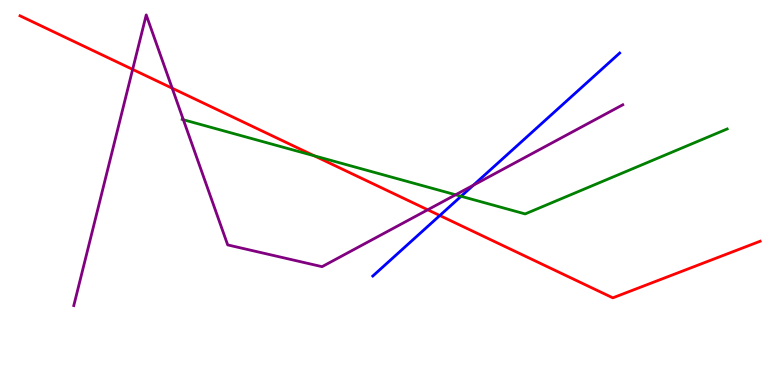[{'lines': ['blue', 'red'], 'intersections': [{'x': 5.67, 'y': 4.4}]}, {'lines': ['green', 'red'], 'intersections': [{'x': 4.06, 'y': 5.95}]}, {'lines': ['purple', 'red'], 'intersections': [{'x': 1.71, 'y': 8.2}, {'x': 2.22, 'y': 7.71}, {'x': 5.52, 'y': 4.55}]}, {'lines': ['blue', 'green'], 'intersections': [{'x': 5.95, 'y': 4.9}]}, {'lines': ['blue', 'purple'], 'intersections': [{'x': 6.11, 'y': 5.19}]}, {'lines': ['green', 'purple'], 'intersections': [{'x': 2.37, 'y': 6.89}, {'x': 5.88, 'y': 4.94}]}]